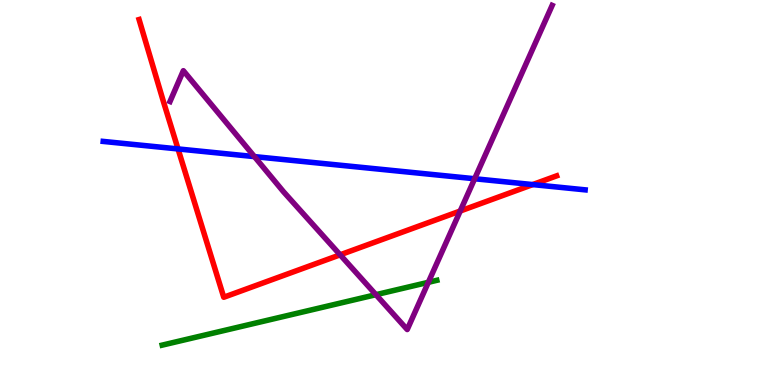[{'lines': ['blue', 'red'], 'intersections': [{'x': 2.3, 'y': 6.13}, {'x': 6.87, 'y': 5.21}]}, {'lines': ['green', 'red'], 'intersections': []}, {'lines': ['purple', 'red'], 'intersections': [{'x': 4.39, 'y': 3.38}, {'x': 5.94, 'y': 4.52}]}, {'lines': ['blue', 'green'], 'intersections': []}, {'lines': ['blue', 'purple'], 'intersections': [{'x': 3.28, 'y': 5.93}, {'x': 6.12, 'y': 5.36}]}, {'lines': ['green', 'purple'], 'intersections': [{'x': 4.85, 'y': 2.35}, {'x': 5.53, 'y': 2.67}]}]